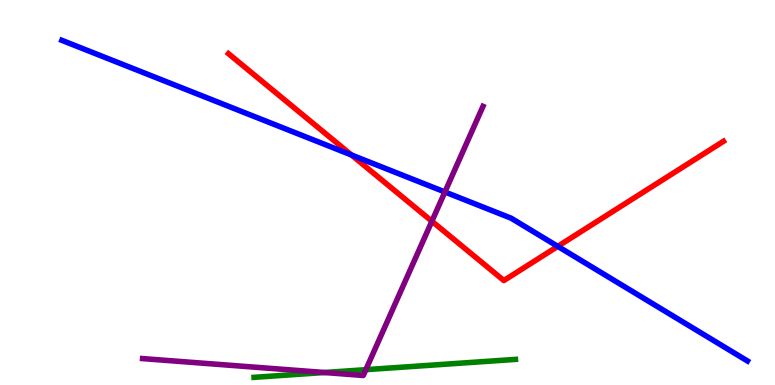[{'lines': ['blue', 'red'], 'intersections': [{'x': 4.53, 'y': 5.97}, {'x': 7.2, 'y': 3.6}]}, {'lines': ['green', 'red'], 'intersections': []}, {'lines': ['purple', 'red'], 'intersections': [{'x': 5.57, 'y': 4.25}]}, {'lines': ['blue', 'green'], 'intersections': []}, {'lines': ['blue', 'purple'], 'intersections': [{'x': 5.74, 'y': 5.01}]}, {'lines': ['green', 'purple'], 'intersections': [{'x': 4.19, 'y': 0.324}, {'x': 4.72, 'y': 0.398}]}]